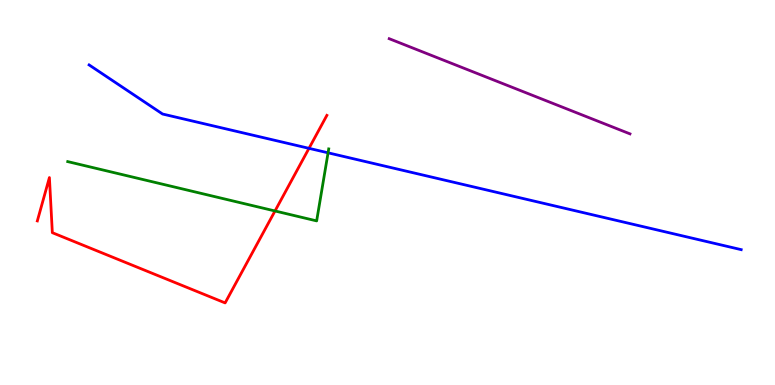[{'lines': ['blue', 'red'], 'intersections': [{'x': 3.99, 'y': 6.15}]}, {'lines': ['green', 'red'], 'intersections': [{'x': 3.55, 'y': 4.52}]}, {'lines': ['purple', 'red'], 'intersections': []}, {'lines': ['blue', 'green'], 'intersections': [{'x': 4.23, 'y': 6.03}]}, {'lines': ['blue', 'purple'], 'intersections': []}, {'lines': ['green', 'purple'], 'intersections': []}]